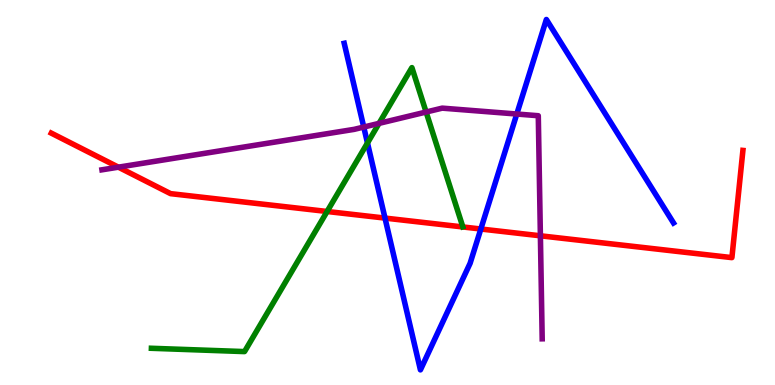[{'lines': ['blue', 'red'], 'intersections': [{'x': 4.97, 'y': 4.34}, {'x': 6.2, 'y': 4.05}]}, {'lines': ['green', 'red'], 'intersections': [{'x': 4.22, 'y': 4.51}]}, {'lines': ['purple', 'red'], 'intersections': [{'x': 1.53, 'y': 5.66}, {'x': 6.97, 'y': 3.88}]}, {'lines': ['blue', 'green'], 'intersections': [{'x': 4.74, 'y': 6.29}]}, {'lines': ['blue', 'purple'], 'intersections': [{'x': 4.69, 'y': 6.7}, {'x': 6.67, 'y': 7.04}]}, {'lines': ['green', 'purple'], 'intersections': [{'x': 4.89, 'y': 6.8}, {'x': 5.5, 'y': 7.09}]}]